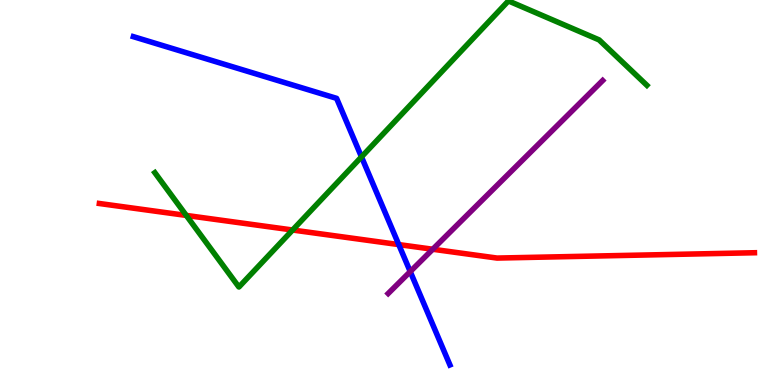[{'lines': ['blue', 'red'], 'intersections': [{'x': 5.15, 'y': 3.65}]}, {'lines': ['green', 'red'], 'intersections': [{'x': 2.4, 'y': 4.4}, {'x': 3.78, 'y': 4.03}]}, {'lines': ['purple', 'red'], 'intersections': [{'x': 5.58, 'y': 3.53}]}, {'lines': ['blue', 'green'], 'intersections': [{'x': 4.66, 'y': 5.92}]}, {'lines': ['blue', 'purple'], 'intersections': [{'x': 5.29, 'y': 2.95}]}, {'lines': ['green', 'purple'], 'intersections': []}]